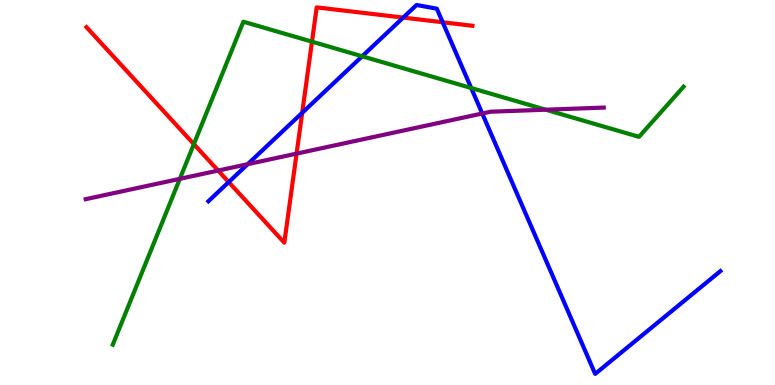[{'lines': ['blue', 'red'], 'intersections': [{'x': 2.95, 'y': 5.27}, {'x': 3.9, 'y': 7.07}, {'x': 5.2, 'y': 9.54}, {'x': 5.71, 'y': 9.42}]}, {'lines': ['green', 'red'], 'intersections': [{'x': 2.5, 'y': 6.26}, {'x': 4.03, 'y': 8.92}]}, {'lines': ['purple', 'red'], 'intersections': [{'x': 2.81, 'y': 5.57}, {'x': 3.83, 'y': 6.01}]}, {'lines': ['blue', 'green'], 'intersections': [{'x': 4.67, 'y': 8.54}, {'x': 6.08, 'y': 7.71}]}, {'lines': ['blue', 'purple'], 'intersections': [{'x': 3.2, 'y': 5.74}, {'x': 6.22, 'y': 7.05}]}, {'lines': ['green', 'purple'], 'intersections': [{'x': 2.32, 'y': 5.35}, {'x': 7.04, 'y': 7.15}]}]